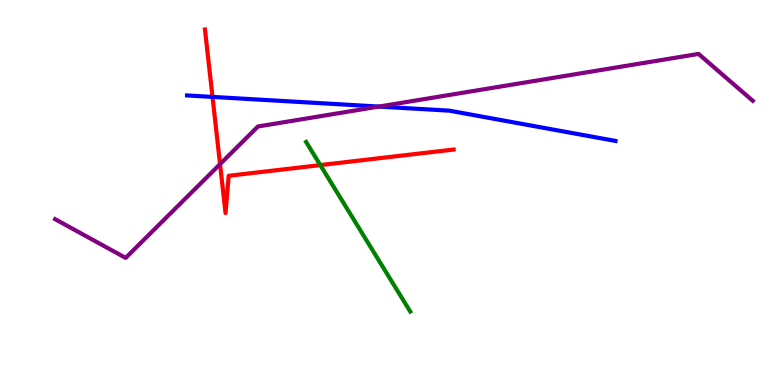[{'lines': ['blue', 'red'], 'intersections': [{'x': 2.74, 'y': 7.48}]}, {'lines': ['green', 'red'], 'intersections': [{'x': 4.13, 'y': 5.71}]}, {'lines': ['purple', 'red'], 'intersections': [{'x': 2.84, 'y': 5.74}]}, {'lines': ['blue', 'green'], 'intersections': []}, {'lines': ['blue', 'purple'], 'intersections': [{'x': 4.89, 'y': 7.23}]}, {'lines': ['green', 'purple'], 'intersections': []}]